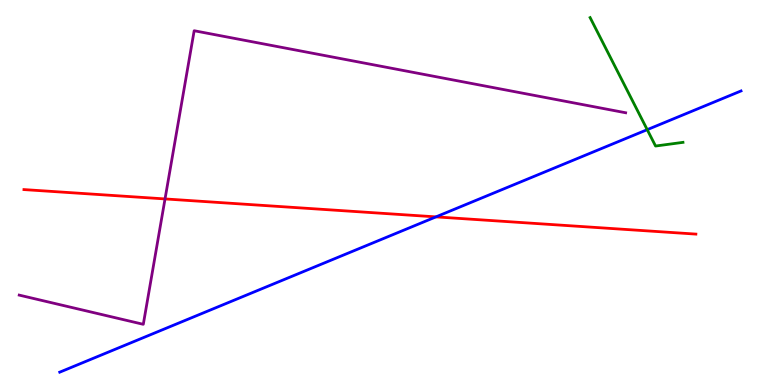[{'lines': ['blue', 'red'], 'intersections': [{'x': 5.63, 'y': 4.37}]}, {'lines': ['green', 'red'], 'intersections': []}, {'lines': ['purple', 'red'], 'intersections': [{'x': 2.13, 'y': 4.83}]}, {'lines': ['blue', 'green'], 'intersections': [{'x': 8.35, 'y': 6.63}]}, {'lines': ['blue', 'purple'], 'intersections': []}, {'lines': ['green', 'purple'], 'intersections': []}]